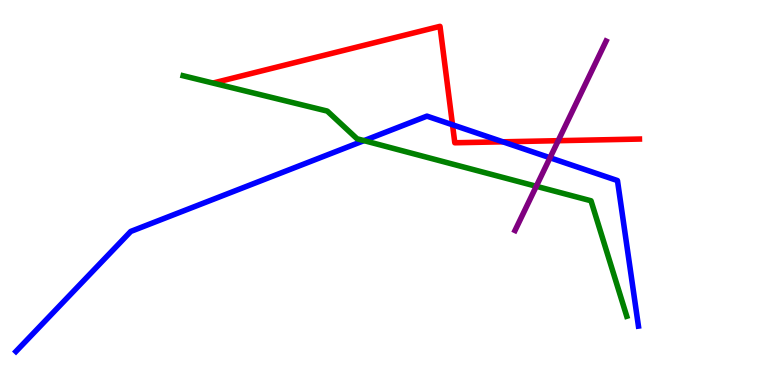[{'lines': ['blue', 'red'], 'intersections': [{'x': 5.84, 'y': 6.76}, {'x': 6.49, 'y': 6.32}]}, {'lines': ['green', 'red'], 'intersections': []}, {'lines': ['purple', 'red'], 'intersections': [{'x': 7.2, 'y': 6.35}]}, {'lines': ['blue', 'green'], 'intersections': [{'x': 4.7, 'y': 6.35}]}, {'lines': ['blue', 'purple'], 'intersections': [{'x': 7.1, 'y': 5.9}]}, {'lines': ['green', 'purple'], 'intersections': [{'x': 6.92, 'y': 5.16}]}]